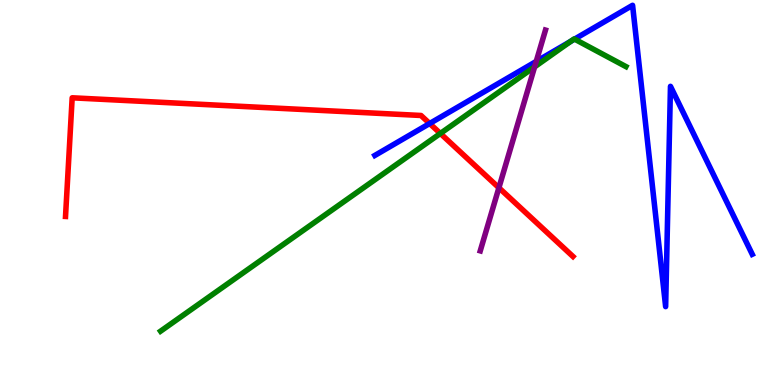[{'lines': ['blue', 'red'], 'intersections': [{'x': 5.54, 'y': 6.79}]}, {'lines': ['green', 'red'], 'intersections': [{'x': 5.68, 'y': 6.53}]}, {'lines': ['purple', 'red'], 'intersections': [{'x': 6.44, 'y': 5.12}]}, {'lines': ['blue', 'green'], 'intersections': [{'x': 7.36, 'y': 8.93}, {'x': 7.41, 'y': 8.98}]}, {'lines': ['blue', 'purple'], 'intersections': [{'x': 6.92, 'y': 8.4}]}, {'lines': ['green', 'purple'], 'intersections': [{'x': 6.9, 'y': 8.26}]}]